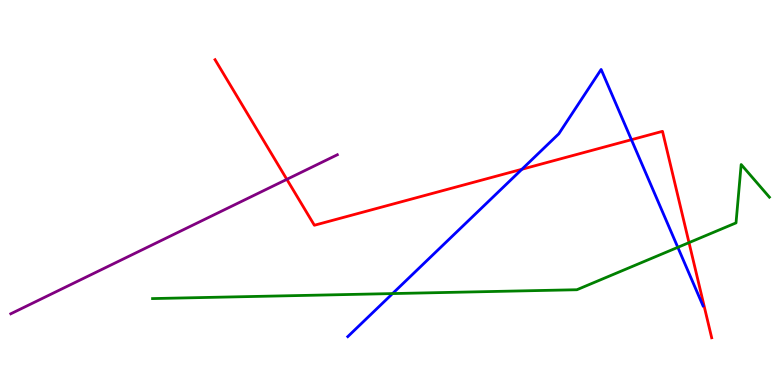[{'lines': ['blue', 'red'], 'intersections': [{'x': 6.73, 'y': 5.6}, {'x': 8.15, 'y': 6.37}]}, {'lines': ['green', 'red'], 'intersections': [{'x': 8.89, 'y': 3.7}]}, {'lines': ['purple', 'red'], 'intersections': [{'x': 3.7, 'y': 5.34}]}, {'lines': ['blue', 'green'], 'intersections': [{'x': 5.07, 'y': 2.37}, {'x': 8.75, 'y': 3.58}]}, {'lines': ['blue', 'purple'], 'intersections': []}, {'lines': ['green', 'purple'], 'intersections': []}]